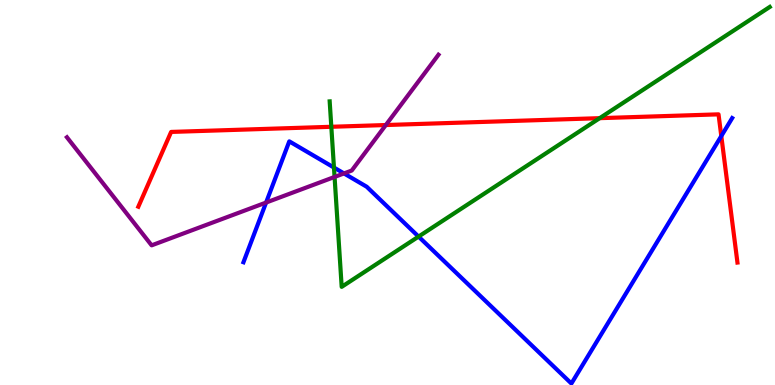[{'lines': ['blue', 'red'], 'intersections': [{'x': 9.31, 'y': 6.47}]}, {'lines': ['green', 'red'], 'intersections': [{'x': 4.28, 'y': 6.71}, {'x': 7.74, 'y': 6.93}]}, {'lines': ['purple', 'red'], 'intersections': [{'x': 4.98, 'y': 6.75}]}, {'lines': ['blue', 'green'], 'intersections': [{'x': 4.31, 'y': 5.65}, {'x': 5.4, 'y': 3.85}]}, {'lines': ['blue', 'purple'], 'intersections': [{'x': 3.43, 'y': 4.74}, {'x': 4.44, 'y': 5.5}]}, {'lines': ['green', 'purple'], 'intersections': [{'x': 4.32, 'y': 5.4}]}]